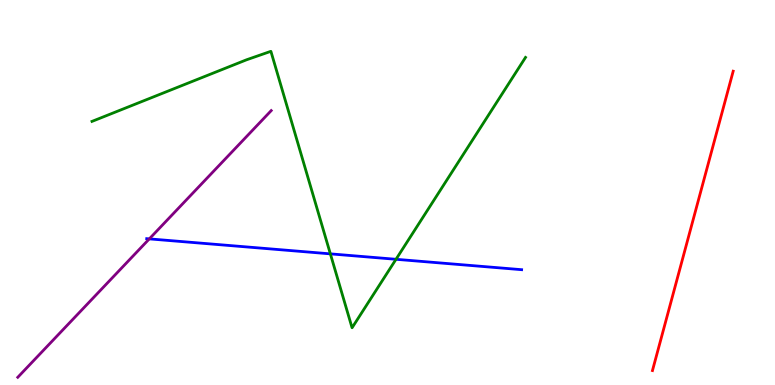[{'lines': ['blue', 'red'], 'intersections': []}, {'lines': ['green', 'red'], 'intersections': []}, {'lines': ['purple', 'red'], 'intersections': []}, {'lines': ['blue', 'green'], 'intersections': [{'x': 4.26, 'y': 3.41}, {'x': 5.11, 'y': 3.27}]}, {'lines': ['blue', 'purple'], 'intersections': [{'x': 1.93, 'y': 3.8}]}, {'lines': ['green', 'purple'], 'intersections': []}]